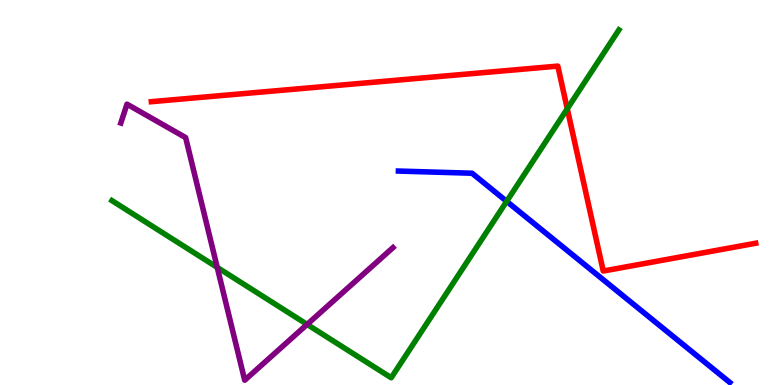[{'lines': ['blue', 'red'], 'intersections': []}, {'lines': ['green', 'red'], 'intersections': [{'x': 7.32, 'y': 7.17}]}, {'lines': ['purple', 'red'], 'intersections': []}, {'lines': ['blue', 'green'], 'intersections': [{'x': 6.54, 'y': 4.77}]}, {'lines': ['blue', 'purple'], 'intersections': []}, {'lines': ['green', 'purple'], 'intersections': [{'x': 2.8, 'y': 3.05}, {'x': 3.96, 'y': 1.57}]}]